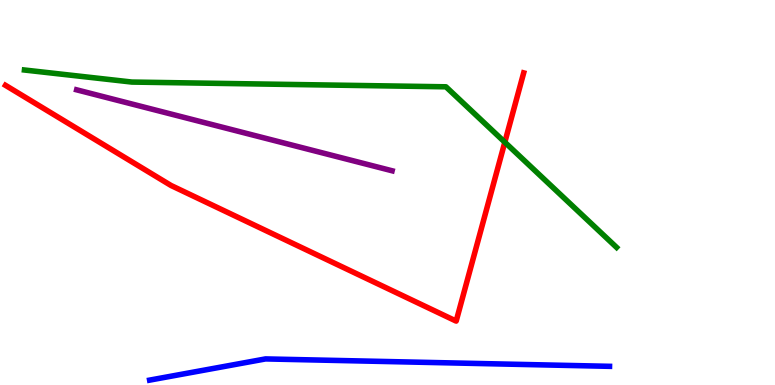[{'lines': ['blue', 'red'], 'intersections': []}, {'lines': ['green', 'red'], 'intersections': [{'x': 6.51, 'y': 6.31}]}, {'lines': ['purple', 'red'], 'intersections': []}, {'lines': ['blue', 'green'], 'intersections': []}, {'lines': ['blue', 'purple'], 'intersections': []}, {'lines': ['green', 'purple'], 'intersections': []}]